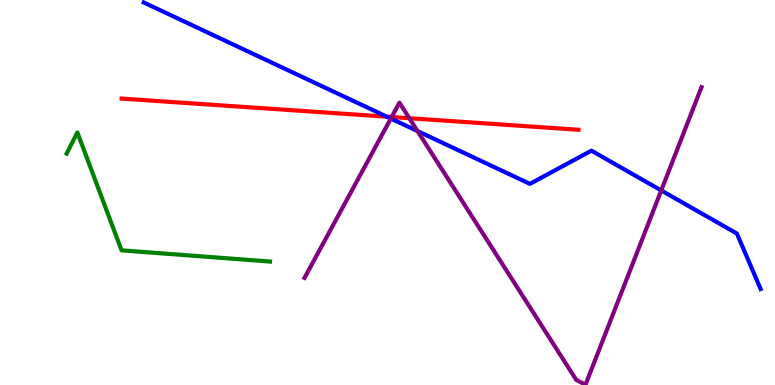[{'lines': ['blue', 'red'], 'intersections': [{'x': 4.99, 'y': 6.97}]}, {'lines': ['green', 'red'], 'intersections': []}, {'lines': ['purple', 'red'], 'intersections': [{'x': 5.05, 'y': 6.96}, {'x': 5.28, 'y': 6.93}]}, {'lines': ['blue', 'green'], 'intersections': []}, {'lines': ['blue', 'purple'], 'intersections': [{'x': 5.04, 'y': 6.92}, {'x': 5.39, 'y': 6.6}, {'x': 8.53, 'y': 5.05}]}, {'lines': ['green', 'purple'], 'intersections': []}]